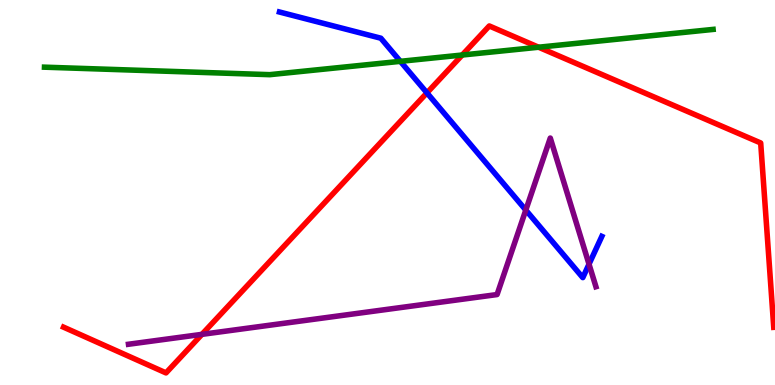[{'lines': ['blue', 'red'], 'intersections': [{'x': 5.51, 'y': 7.59}]}, {'lines': ['green', 'red'], 'intersections': [{'x': 5.96, 'y': 8.57}, {'x': 6.95, 'y': 8.77}]}, {'lines': ['purple', 'red'], 'intersections': [{'x': 2.61, 'y': 1.32}]}, {'lines': ['blue', 'green'], 'intersections': [{'x': 5.17, 'y': 8.41}]}, {'lines': ['blue', 'purple'], 'intersections': [{'x': 6.78, 'y': 4.54}, {'x': 7.6, 'y': 3.14}]}, {'lines': ['green', 'purple'], 'intersections': []}]